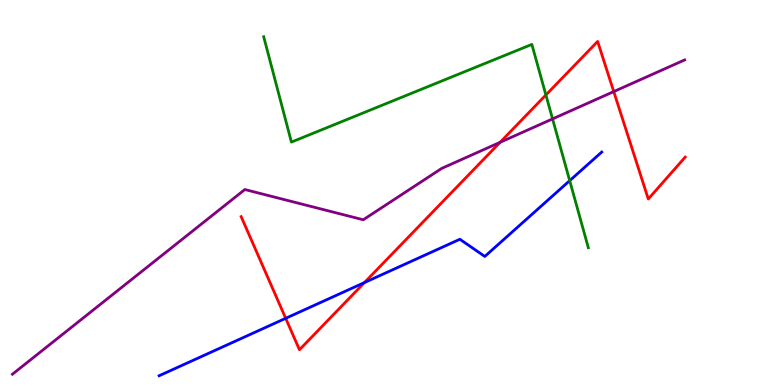[{'lines': ['blue', 'red'], 'intersections': [{'x': 3.69, 'y': 1.73}, {'x': 4.7, 'y': 2.66}]}, {'lines': ['green', 'red'], 'intersections': [{'x': 7.04, 'y': 7.53}]}, {'lines': ['purple', 'red'], 'intersections': [{'x': 6.45, 'y': 6.3}, {'x': 7.92, 'y': 7.62}]}, {'lines': ['blue', 'green'], 'intersections': [{'x': 7.35, 'y': 5.31}]}, {'lines': ['blue', 'purple'], 'intersections': []}, {'lines': ['green', 'purple'], 'intersections': [{'x': 7.13, 'y': 6.91}]}]